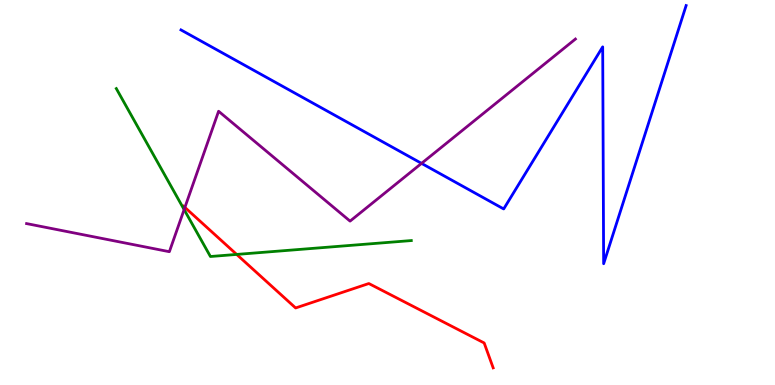[{'lines': ['blue', 'red'], 'intersections': []}, {'lines': ['green', 'red'], 'intersections': [{'x': 3.05, 'y': 3.39}]}, {'lines': ['purple', 'red'], 'intersections': [{'x': 2.39, 'y': 4.61}]}, {'lines': ['blue', 'green'], 'intersections': []}, {'lines': ['blue', 'purple'], 'intersections': [{'x': 5.44, 'y': 5.76}]}, {'lines': ['green', 'purple'], 'intersections': [{'x': 2.38, 'y': 4.56}]}]